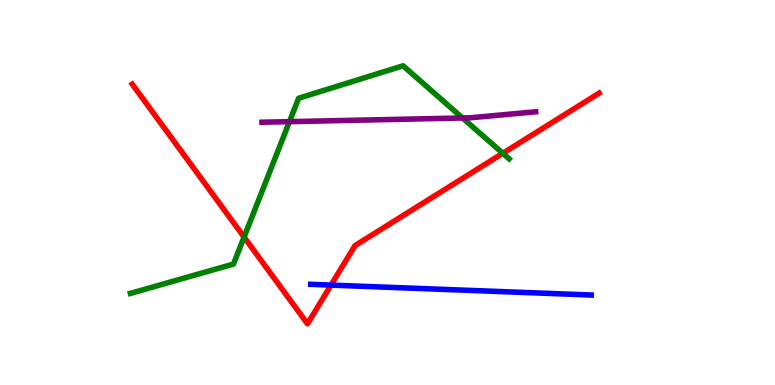[{'lines': ['blue', 'red'], 'intersections': [{'x': 4.27, 'y': 2.59}]}, {'lines': ['green', 'red'], 'intersections': [{'x': 3.15, 'y': 3.84}, {'x': 6.49, 'y': 6.02}]}, {'lines': ['purple', 'red'], 'intersections': []}, {'lines': ['blue', 'green'], 'intersections': []}, {'lines': ['blue', 'purple'], 'intersections': []}, {'lines': ['green', 'purple'], 'intersections': [{'x': 3.73, 'y': 6.84}, {'x': 5.97, 'y': 6.94}]}]